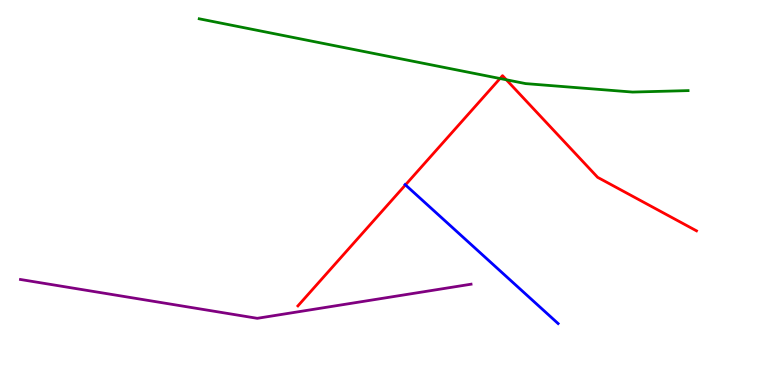[{'lines': ['blue', 'red'], 'intersections': [{'x': 5.23, 'y': 5.2}]}, {'lines': ['green', 'red'], 'intersections': [{'x': 6.45, 'y': 7.96}, {'x': 6.53, 'y': 7.93}]}, {'lines': ['purple', 'red'], 'intersections': []}, {'lines': ['blue', 'green'], 'intersections': []}, {'lines': ['blue', 'purple'], 'intersections': []}, {'lines': ['green', 'purple'], 'intersections': []}]